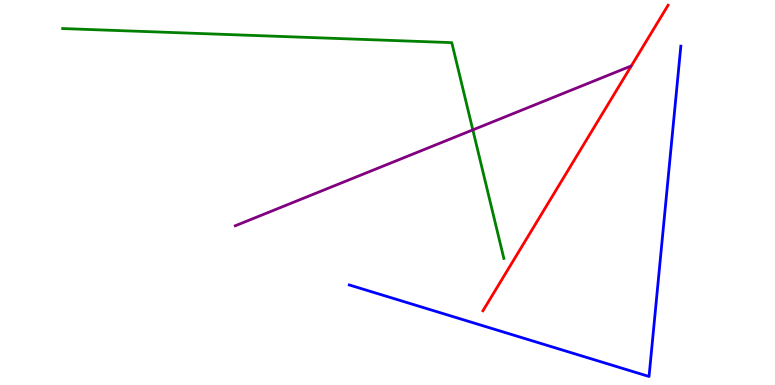[{'lines': ['blue', 'red'], 'intersections': []}, {'lines': ['green', 'red'], 'intersections': []}, {'lines': ['purple', 'red'], 'intersections': []}, {'lines': ['blue', 'green'], 'intersections': []}, {'lines': ['blue', 'purple'], 'intersections': []}, {'lines': ['green', 'purple'], 'intersections': [{'x': 6.1, 'y': 6.63}]}]